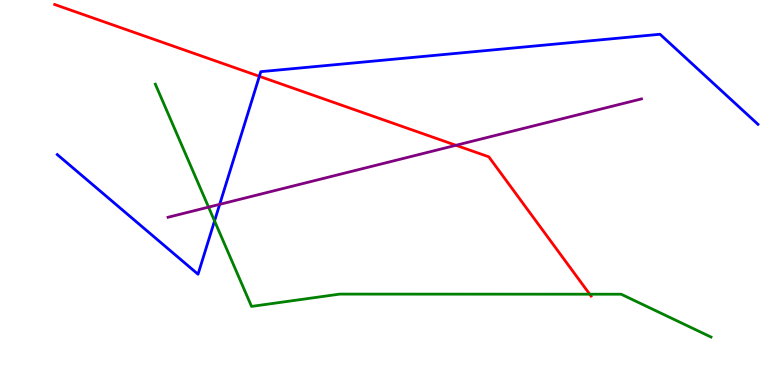[{'lines': ['blue', 'red'], 'intersections': [{'x': 3.35, 'y': 8.02}]}, {'lines': ['green', 'red'], 'intersections': [{'x': 7.61, 'y': 2.36}]}, {'lines': ['purple', 'red'], 'intersections': [{'x': 5.88, 'y': 6.23}]}, {'lines': ['blue', 'green'], 'intersections': [{'x': 2.77, 'y': 4.26}]}, {'lines': ['blue', 'purple'], 'intersections': [{'x': 2.83, 'y': 4.69}]}, {'lines': ['green', 'purple'], 'intersections': [{'x': 2.69, 'y': 4.62}]}]